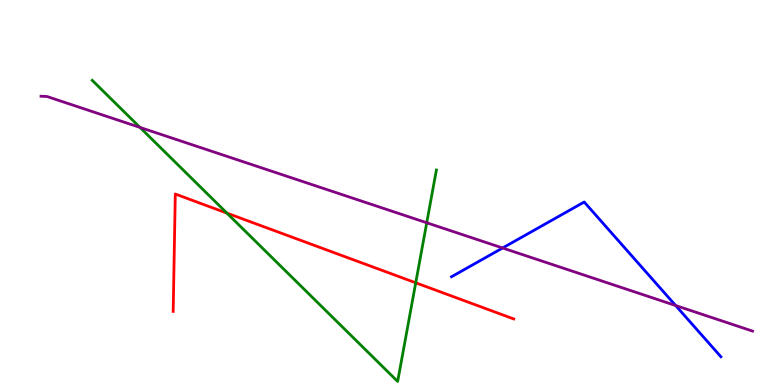[{'lines': ['blue', 'red'], 'intersections': []}, {'lines': ['green', 'red'], 'intersections': [{'x': 2.93, 'y': 4.46}, {'x': 5.36, 'y': 2.65}]}, {'lines': ['purple', 'red'], 'intersections': []}, {'lines': ['blue', 'green'], 'intersections': []}, {'lines': ['blue', 'purple'], 'intersections': [{'x': 6.49, 'y': 3.56}, {'x': 8.72, 'y': 2.06}]}, {'lines': ['green', 'purple'], 'intersections': [{'x': 1.81, 'y': 6.69}, {'x': 5.51, 'y': 4.21}]}]